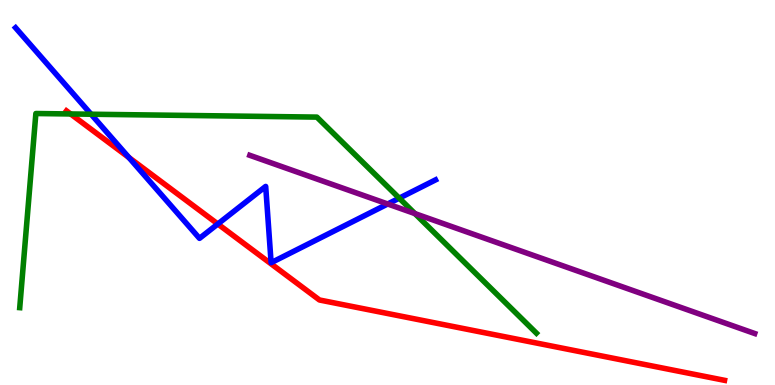[{'lines': ['blue', 'red'], 'intersections': [{'x': 1.66, 'y': 5.91}, {'x': 2.81, 'y': 4.18}]}, {'lines': ['green', 'red'], 'intersections': [{'x': 0.911, 'y': 7.04}]}, {'lines': ['purple', 'red'], 'intersections': []}, {'lines': ['blue', 'green'], 'intersections': [{'x': 1.18, 'y': 7.03}, {'x': 5.15, 'y': 4.85}]}, {'lines': ['blue', 'purple'], 'intersections': [{'x': 5.0, 'y': 4.7}]}, {'lines': ['green', 'purple'], 'intersections': [{'x': 5.35, 'y': 4.45}]}]